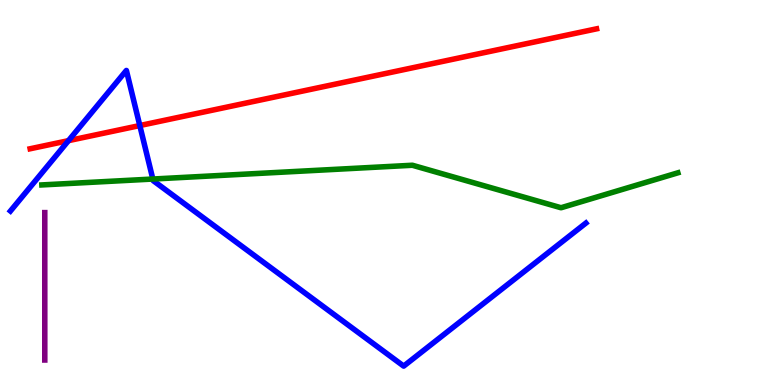[{'lines': ['blue', 'red'], 'intersections': [{'x': 0.884, 'y': 6.35}, {'x': 1.8, 'y': 6.74}]}, {'lines': ['green', 'red'], 'intersections': []}, {'lines': ['purple', 'red'], 'intersections': []}, {'lines': ['blue', 'green'], 'intersections': [{'x': 1.97, 'y': 5.35}]}, {'lines': ['blue', 'purple'], 'intersections': []}, {'lines': ['green', 'purple'], 'intersections': []}]